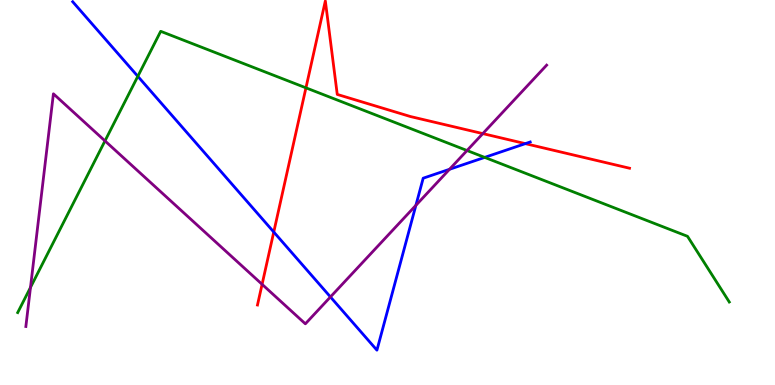[{'lines': ['blue', 'red'], 'intersections': [{'x': 3.53, 'y': 3.97}, {'x': 6.78, 'y': 6.27}]}, {'lines': ['green', 'red'], 'intersections': [{'x': 3.95, 'y': 7.72}]}, {'lines': ['purple', 'red'], 'intersections': [{'x': 3.38, 'y': 2.62}, {'x': 6.23, 'y': 6.53}]}, {'lines': ['blue', 'green'], 'intersections': [{'x': 1.78, 'y': 8.02}, {'x': 6.25, 'y': 5.91}]}, {'lines': ['blue', 'purple'], 'intersections': [{'x': 4.26, 'y': 2.29}, {'x': 5.37, 'y': 4.67}, {'x': 5.8, 'y': 5.6}]}, {'lines': ['green', 'purple'], 'intersections': [{'x': 0.393, 'y': 2.53}, {'x': 1.35, 'y': 6.34}, {'x': 6.03, 'y': 6.09}]}]